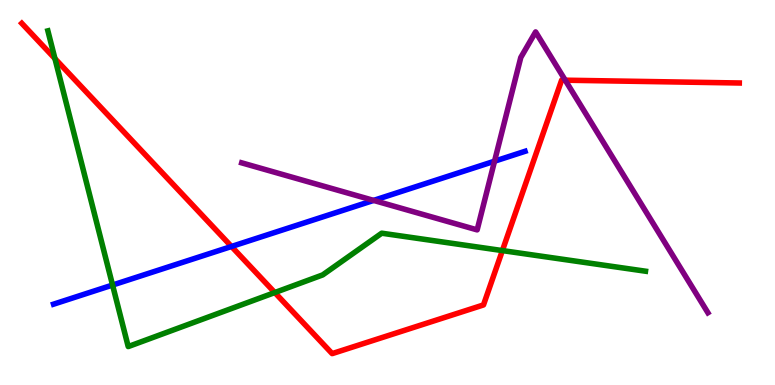[{'lines': ['blue', 'red'], 'intersections': [{'x': 2.99, 'y': 3.6}]}, {'lines': ['green', 'red'], 'intersections': [{'x': 0.709, 'y': 8.48}, {'x': 3.55, 'y': 2.4}, {'x': 6.48, 'y': 3.49}]}, {'lines': ['purple', 'red'], 'intersections': [{'x': 7.29, 'y': 7.92}]}, {'lines': ['blue', 'green'], 'intersections': [{'x': 1.45, 'y': 2.6}]}, {'lines': ['blue', 'purple'], 'intersections': [{'x': 4.82, 'y': 4.79}, {'x': 6.38, 'y': 5.81}]}, {'lines': ['green', 'purple'], 'intersections': []}]